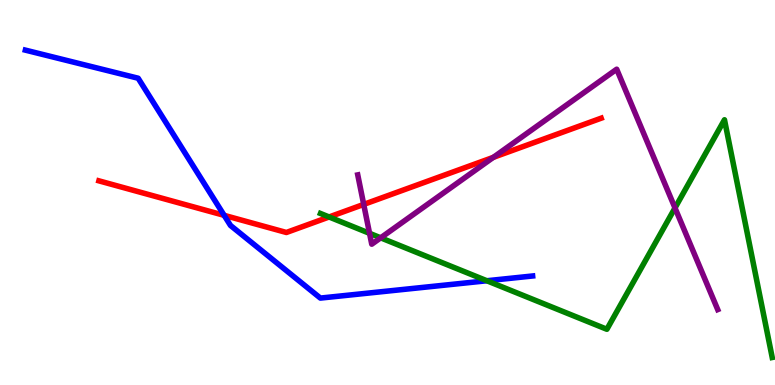[{'lines': ['blue', 'red'], 'intersections': [{'x': 2.89, 'y': 4.41}]}, {'lines': ['green', 'red'], 'intersections': [{'x': 4.25, 'y': 4.36}]}, {'lines': ['purple', 'red'], 'intersections': [{'x': 4.69, 'y': 4.69}, {'x': 6.37, 'y': 5.91}]}, {'lines': ['blue', 'green'], 'intersections': [{'x': 6.28, 'y': 2.71}]}, {'lines': ['blue', 'purple'], 'intersections': []}, {'lines': ['green', 'purple'], 'intersections': [{'x': 4.77, 'y': 3.94}, {'x': 4.91, 'y': 3.82}, {'x': 8.71, 'y': 4.6}]}]